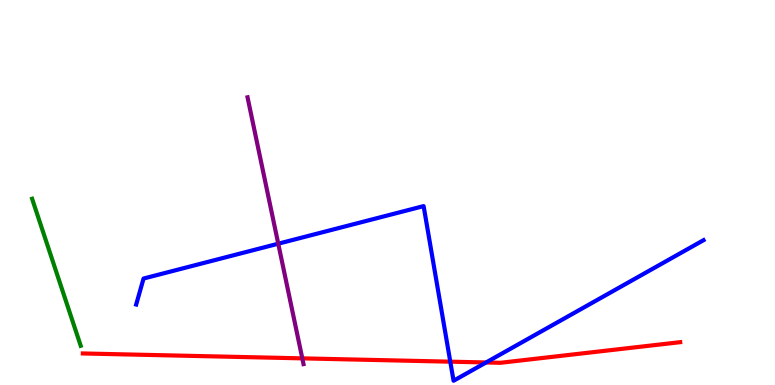[{'lines': ['blue', 'red'], 'intersections': [{'x': 5.81, 'y': 0.606}, {'x': 6.27, 'y': 0.585}]}, {'lines': ['green', 'red'], 'intersections': []}, {'lines': ['purple', 'red'], 'intersections': [{'x': 3.9, 'y': 0.692}]}, {'lines': ['blue', 'green'], 'intersections': []}, {'lines': ['blue', 'purple'], 'intersections': [{'x': 3.59, 'y': 3.67}]}, {'lines': ['green', 'purple'], 'intersections': []}]